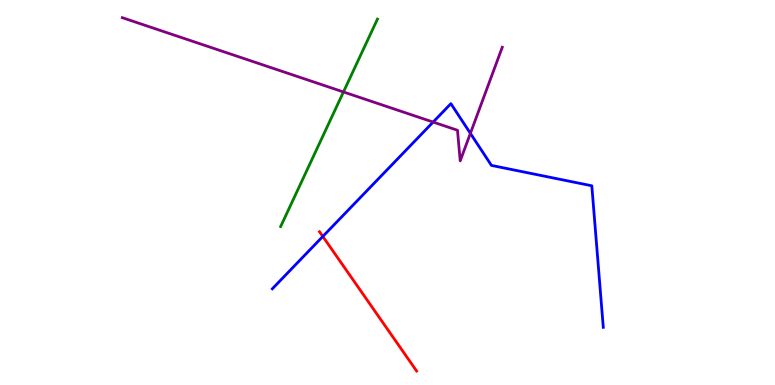[{'lines': ['blue', 'red'], 'intersections': [{'x': 4.17, 'y': 3.86}]}, {'lines': ['green', 'red'], 'intersections': []}, {'lines': ['purple', 'red'], 'intersections': []}, {'lines': ['blue', 'green'], 'intersections': []}, {'lines': ['blue', 'purple'], 'intersections': [{'x': 5.59, 'y': 6.83}, {'x': 6.07, 'y': 6.54}]}, {'lines': ['green', 'purple'], 'intersections': [{'x': 4.43, 'y': 7.61}]}]